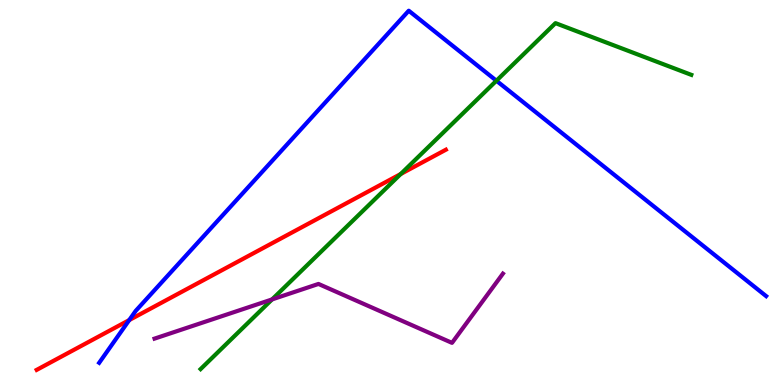[{'lines': ['blue', 'red'], 'intersections': [{'x': 1.67, 'y': 1.69}]}, {'lines': ['green', 'red'], 'intersections': [{'x': 5.17, 'y': 5.48}]}, {'lines': ['purple', 'red'], 'intersections': []}, {'lines': ['blue', 'green'], 'intersections': [{'x': 6.41, 'y': 7.9}]}, {'lines': ['blue', 'purple'], 'intersections': []}, {'lines': ['green', 'purple'], 'intersections': [{'x': 3.51, 'y': 2.22}]}]